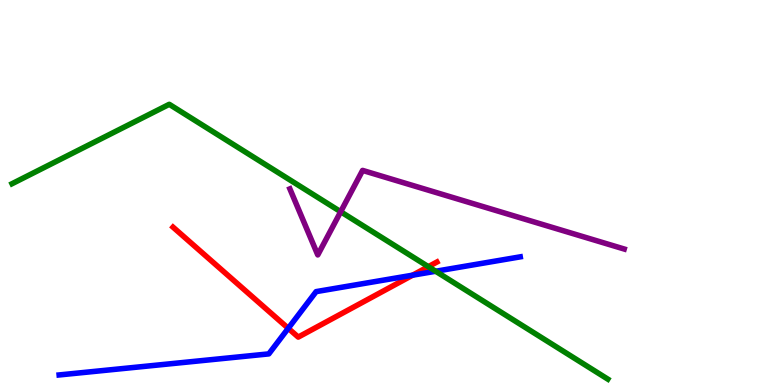[{'lines': ['blue', 'red'], 'intersections': [{'x': 3.72, 'y': 1.47}, {'x': 5.32, 'y': 2.85}]}, {'lines': ['green', 'red'], 'intersections': [{'x': 5.53, 'y': 3.07}]}, {'lines': ['purple', 'red'], 'intersections': []}, {'lines': ['blue', 'green'], 'intersections': [{'x': 5.62, 'y': 2.95}]}, {'lines': ['blue', 'purple'], 'intersections': []}, {'lines': ['green', 'purple'], 'intersections': [{'x': 4.4, 'y': 4.5}]}]